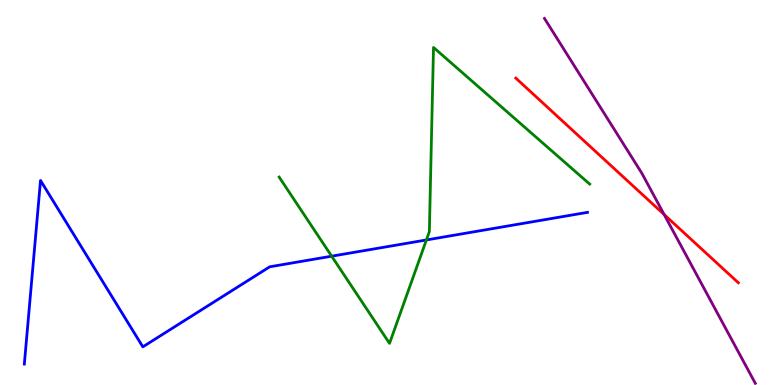[{'lines': ['blue', 'red'], 'intersections': []}, {'lines': ['green', 'red'], 'intersections': []}, {'lines': ['purple', 'red'], 'intersections': [{'x': 8.57, 'y': 4.43}]}, {'lines': ['blue', 'green'], 'intersections': [{'x': 4.28, 'y': 3.35}, {'x': 5.5, 'y': 3.77}]}, {'lines': ['blue', 'purple'], 'intersections': []}, {'lines': ['green', 'purple'], 'intersections': []}]